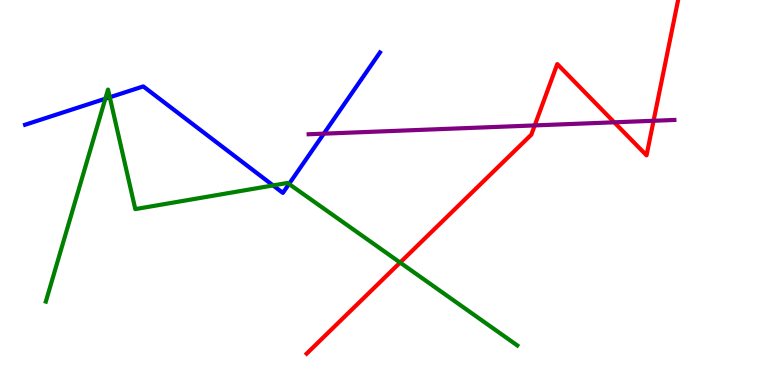[{'lines': ['blue', 'red'], 'intersections': []}, {'lines': ['green', 'red'], 'intersections': [{'x': 5.16, 'y': 3.18}]}, {'lines': ['purple', 'red'], 'intersections': [{'x': 6.9, 'y': 6.74}, {'x': 7.93, 'y': 6.82}, {'x': 8.43, 'y': 6.86}]}, {'lines': ['blue', 'green'], 'intersections': [{'x': 1.36, 'y': 7.44}, {'x': 1.42, 'y': 7.47}, {'x': 3.52, 'y': 5.18}, {'x': 3.73, 'y': 5.22}]}, {'lines': ['blue', 'purple'], 'intersections': [{'x': 4.18, 'y': 6.53}]}, {'lines': ['green', 'purple'], 'intersections': []}]